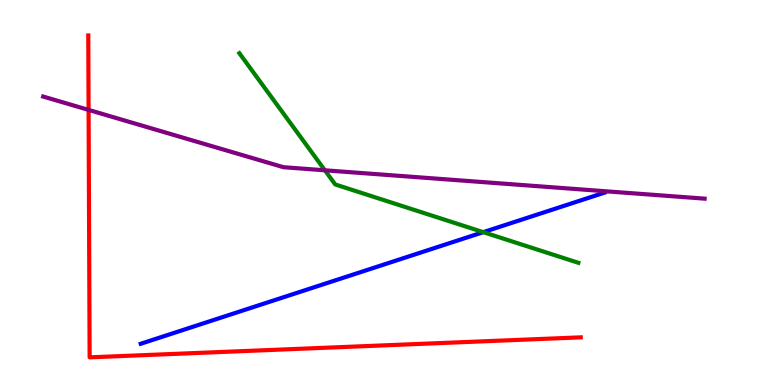[{'lines': ['blue', 'red'], 'intersections': []}, {'lines': ['green', 'red'], 'intersections': []}, {'lines': ['purple', 'red'], 'intersections': [{'x': 1.14, 'y': 7.15}]}, {'lines': ['blue', 'green'], 'intersections': [{'x': 6.24, 'y': 3.97}]}, {'lines': ['blue', 'purple'], 'intersections': []}, {'lines': ['green', 'purple'], 'intersections': [{'x': 4.19, 'y': 5.58}]}]